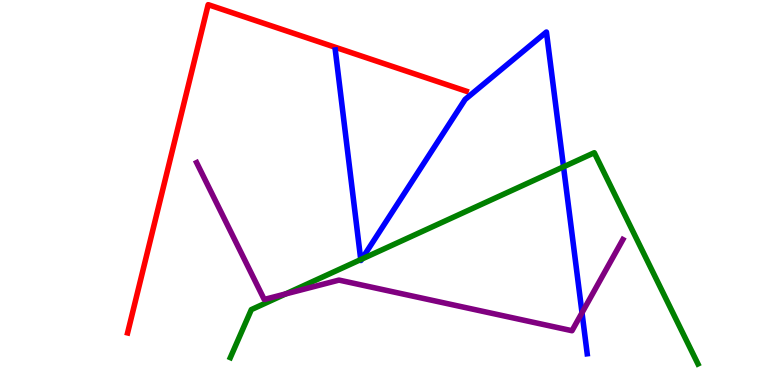[{'lines': ['blue', 'red'], 'intersections': []}, {'lines': ['green', 'red'], 'intersections': []}, {'lines': ['purple', 'red'], 'intersections': []}, {'lines': ['blue', 'green'], 'intersections': [{'x': 4.65, 'y': 3.26}, {'x': 4.67, 'y': 3.27}, {'x': 7.27, 'y': 5.67}]}, {'lines': ['blue', 'purple'], 'intersections': [{'x': 7.51, 'y': 1.88}]}, {'lines': ['green', 'purple'], 'intersections': [{'x': 3.69, 'y': 2.37}]}]